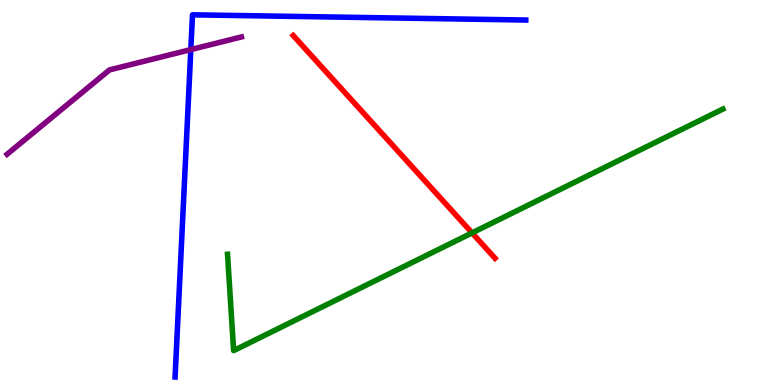[{'lines': ['blue', 'red'], 'intersections': []}, {'lines': ['green', 'red'], 'intersections': [{'x': 6.09, 'y': 3.95}]}, {'lines': ['purple', 'red'], 'intersections': []}, {'lines': ['blue', 'green'], 'intersections': []}, {'lines': ['blue', 'purple'], 'intersections': [{'x': 2.46, 'y': 8.71}]}, {'lines': ['green', 'purple'], 'intersections': []}]